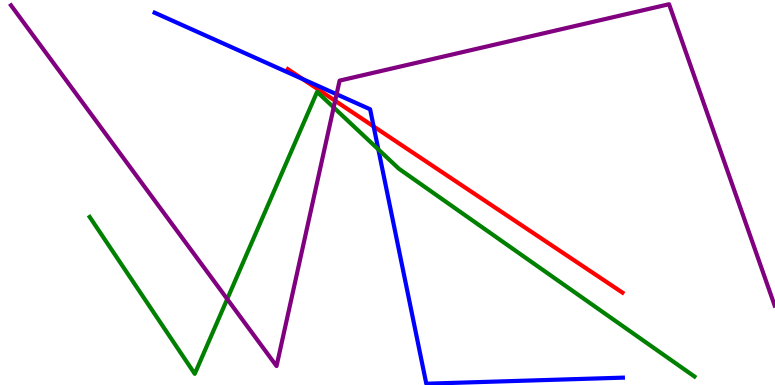[{'lines': ['blue', 'red'], 'intersections': [{'x': 3.9, 'y': 7.95}, {'x': 4.82, 'y': 6.72}]}, {'lines': ['green', 'red'], 'intersections': []}, {'lines': ['purple', 'red'], 'intersections': [{'x': 4.32, 'y': 7.38}]}, {'lines': ['blue', 'green'], 'intersections': [{'x': 4.88, 'y': 6.12}]}, {'lines': ['blue', 'purple'], 'intersections': [{'x': 4.34, 'y': 7.55}]}, {'lines': ['green', 'purple'], 'intersections': [{'x': 2.93, 'y': 2.23}, {'x': 4.31, 'y': 7.21}]}]